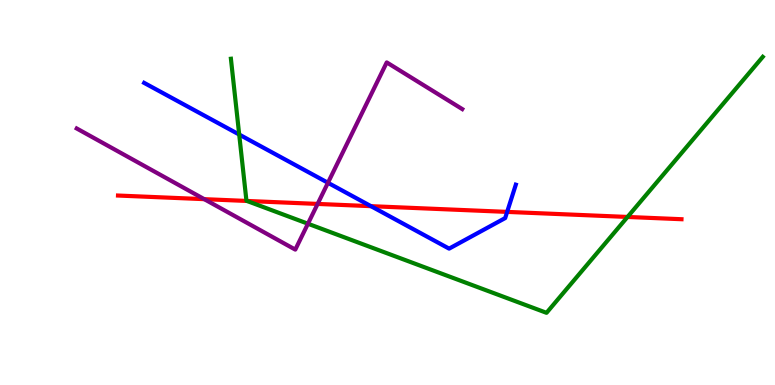[{'lines': ['blue', 'red'], 'intersections': [{'x': 4.79, 'y': 4.64}, {'x': 6.54, 'y': 4.5}]}, {'lines': ['green', 'red'], 'intersections': [{'x': 3.19, 'y': 4.78}, {'x': 8.1, 'y': 4.36}]}, {'lines': ['purple', 'red'], 'intersections': [{'x': 2.64, 'y': 4.83}, {'x': 4.1, 'y': 4.7}]}, {'lines': ['blue', 'green'], 'intersections': [{'x': 3.09, 'y': 6.51}]}, {'lines': ['blue', 'purple'], 'intersections': [{'x': 4.23, 'y': 5.25}]}, {'lines': ['green', 'purple'], 'intersections': [{'x': 3.97, 'y': 4.19}]}]